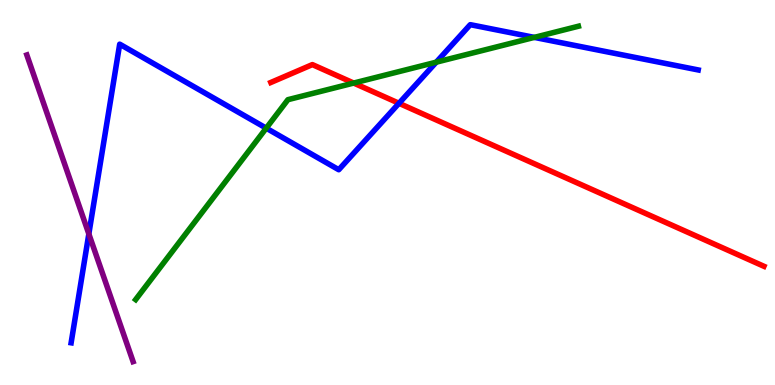[{'lines': ['blue', 'red'], 'intersections': [{'x': 5.15, 'y': 7.32}]}, {'lines': ['green', 'red'], 'intersections': [{'x': 4.56, 'y': 7.84}]}, {'lines': ['purple', 'red'], 'intersections': []}, {'lines': ['blue', 'green'], 'intersections': [{'x': 3.44, 'y': 6.67}, {'x': 5.63, 'y': 8.38}, {'x': 6.89, 'y': 9.03}]}, {'lines': ['blue', 'purple'], 'intersections': [{'x': 1.15, 'y': 3.92}]}, {'lines': ['green', 'purple'], 'intersections': []}]